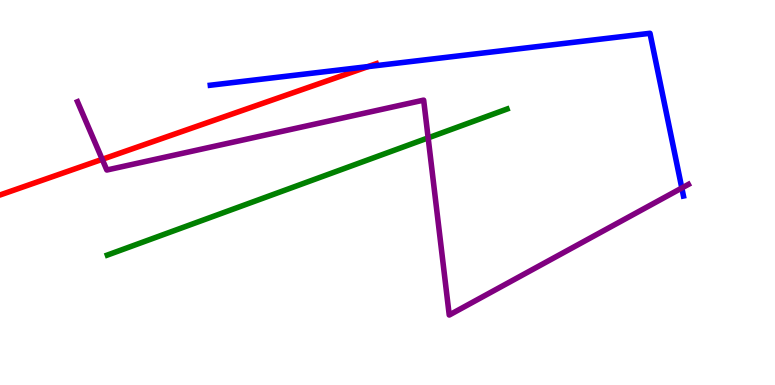[{'lines': ['blue', 'red'], 'intersections': [{'x': 4.75, 'y': 8.27}]}, {'lines': ['green', 'red'], 'intersections': []}, {'lines': ['purple', 'red'], 'intersections': [{'x': 1.32, 'y': 5.86}]}, {'lines': ['blue', 'green'], 'intersections': []}, {'lines': ['blue', 'purple'], 'intersections': [{'x': 8.8, 'y': 5.12}]}, {'lines': ['green', 'purple'], 'intersections': [{'x': 5.52, 'y': 6.42}]}]